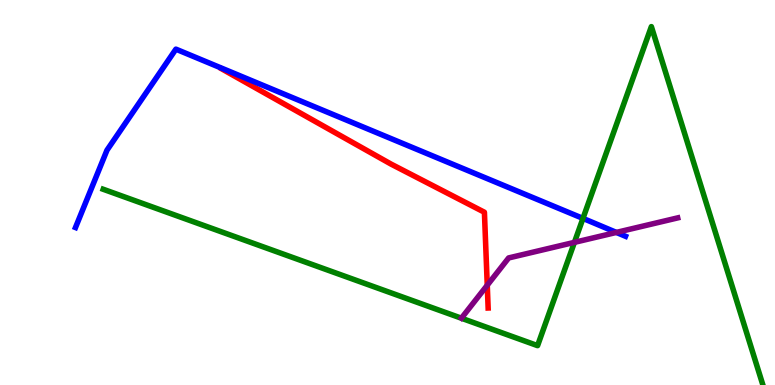[{'lines': ['blue', 'red'], 'intersections': []}, {'lines': ['green', 'red'], 'intersections': []}, {'lines': ['purple', 'red'], 'intersections': [{'x': 6.29, 'y': 2.59}]}, {'lines': ['blue', 'green'], 'intersections': [{'x': 7.52, 'y': 4.33}]}, {'lines': ['blue', 'purple'], 'intersections': [{'x': 7.95, 'y': 3.96}]}, {'lines': ['green', 'purple'], 'intersections': [{'x': 7.41, 'y': 3.71}]}]